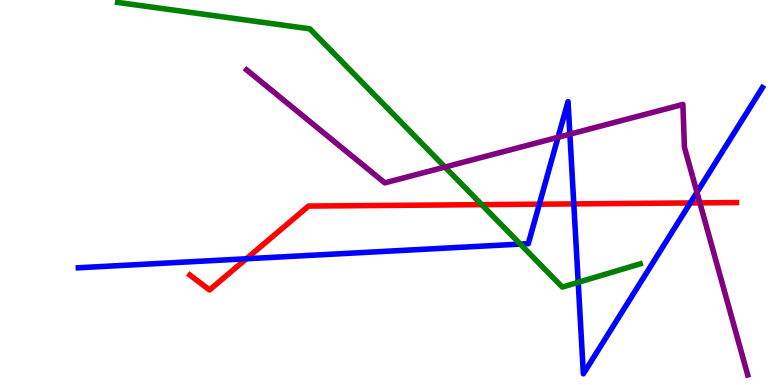[{'lines': ['blue', 'red'], 'intersections': [{'x': 3.18, 'y': 3.28}, {'x': 6.96, 'y': 4.7}, {'x': 7.4, 'y': 4.7}, {'x': 8.91, 'y': 4.73}]}, {'lines': ['green', 'red'], 'intersections': [{'x': 6.22, 'y': 4.68}]}, {'lines': ['purple', 'red'], 'intersections': [{'x': 9.03, 'y': 4.73}]}, {'lines': ['blue', 'green'], 'intersections': [{'x': 6.71, 'y': 3.66}, {'x': 7.46, 'y': 2.67}]}, {'lines': ['blue', 'purple'], 'intersections': [{'x': 7.2, 'y': 6.43}, {'x': 7.35, 'y': 6.51}, {'x': 8.99, 'y': 5.01}]}, {'lines': ['green', 'purple'], 'intersections': [{'x': 5.74, 'y': 5.66}]}]